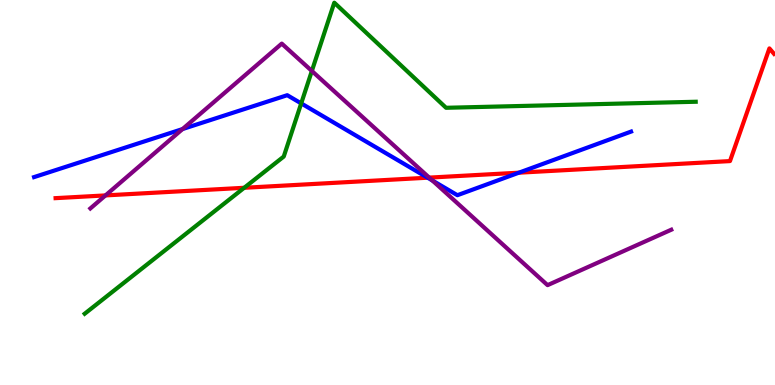[{'lines': ['blue', 'red'], 'intersections': [{'x': 5.52, 'y': 5.38}, {'x': 6.7, 'y': 5.51}]}, {'lines': ['green', 'red'], 'intersections': [{'x': 3.15, 'y': 5.12}]}, {'lines': ['purple', 'red'], 'intersections': [{'x': 1.36, 'y': 4.92}, {'x': 5.54, 'y': 5.39}]}, {'lines': ['blue', 'green'], 'intersections': [{'x': 3.89, 'y': 7.31}]}, {'lines': ['blue', 'purple'], 'intersections': [{'x': 2.36, 'y': 6.65}, {'x': 5.58, 'y': 5.31}]}, {'lines': ['green', 'purple'], 'intersections': [{'x': 4.02, 'y': 8.16}]}]